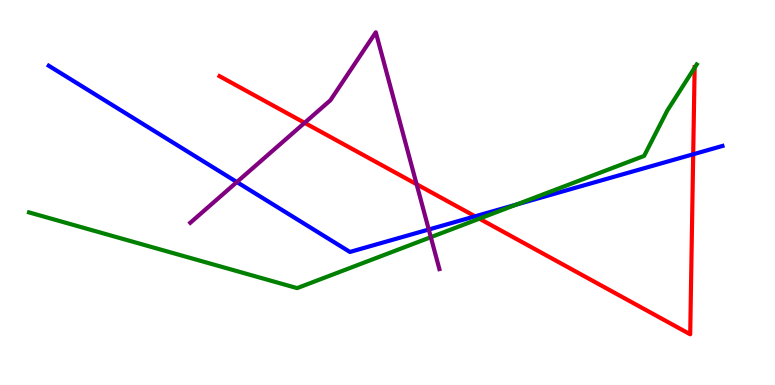[{'lines': ['blue', 'red'], 'intersections': [{'x': 6.13, 'y': 4.38}, {'x': 8.94, 'y': 5.99}]}, {'lines': ['green', 'red'], 'intersections': [{'x': 6.19, 'y': 4.32}, {'x': 8.96, 'y': 8.24}]}, {'lines': ['purple', 'red'], 'intersections': [{'x': 3.93, 'y': 6.81}, {'x': 5.38, 'y': 5.21}]}, {'lines': ['blue', 'green'], 'intersections': [{'x': 6.66, 'y': 4.69}]}, {'lines': ['blue', 'purple'], 'intersections': [{'x': 3.06, 'y': 5.27}, {'x': 5.53, 'y': 4.04}]}, {'lines': ['green', 'purple'], 'intersections': [{'x': 5.56, 'y': 3.84}]}]